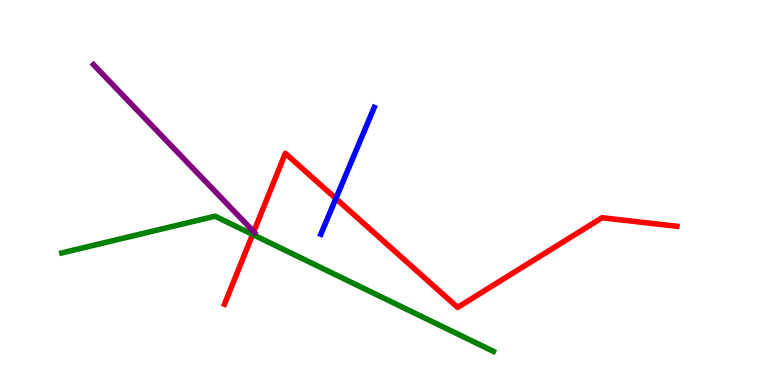[{'lines': ['blue', 'red'], 'intersections': [{'x': 4.33, 'y': 4.84}]}, {'lines': ['green', 'red'], 'intersections': [{'x': 3.26, 'y': 3.91}]}, {'lines': ['purple', 'red'], 'intersections': [{'x': 3.27, 'y': 3.98}]}, {'lines': ['blue', 'green'], 'intersections': []}, {'lines': ['blue', 'purple'], 'intersections': []}, {'lines': ['green', 'purple'], 'intersections': []}]